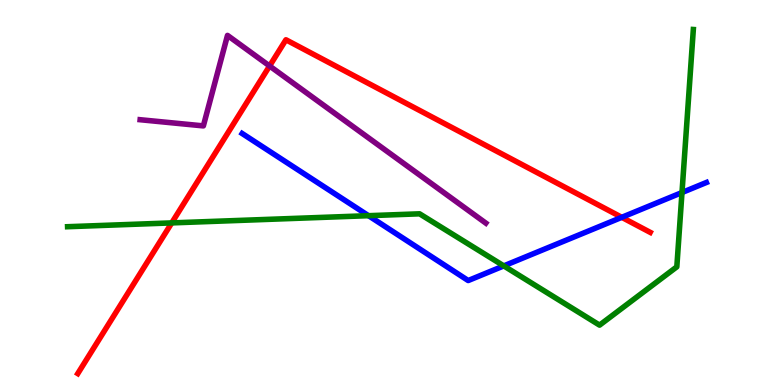[{'lines': ['blue', 'red'], 'intersections': [{'x': 8.02, 'y': 4.36}]}, {'lines': ['green', 'red'], 'intersections': [{'x': 2.22, 'y': 4.21}]}, {'lines': ['purple', 'red'], 'intersections': [{'x': 3.48, 'y': 8.29}]}, {'lines': ['blue', 'green'], 'intersections': [{'x': 4.75, 'y': 4.4}, {'x': 6.5, 'y': 3.09}, {'x': 8.8, 'y': 5.0}]}, {'lines': ['blue', 'purple'], 'intersections': []}, {'lines': ['green', 'purple'], 'intersections': []}]